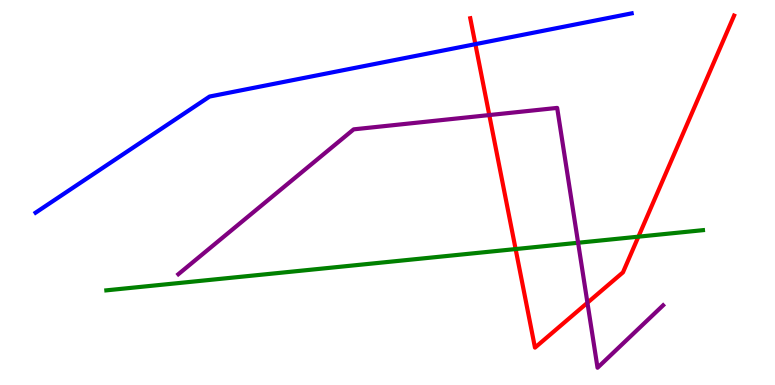[{'lines': ['blue', 'red'], 'intersections': [{'x': 6.13, 'y': 8.85}]}, {'lines': ['green', 'red'], 'intersections': [{'x': 6.65, 'y': 3.53}, {'x': 8.24, 'y': 3.85}]}, {'lines': ['purple', 'red'], 'intersections': [{'x': 6.31, 'y': 7.01}, {'x': 7.58, 'y': 2.14}]}, {'lines': ['blue', 'green'], 'intersections': []}, {'lines': ['blue', 'purple'], 'intersections': []}, {'lines': ['green', 'purple'], 'intersections': [{'x': 7.46, 'y': 3.69}]}]